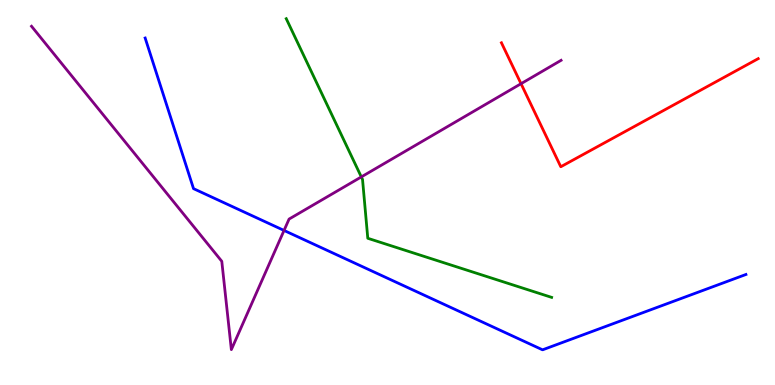[{'lines': ['blue', 'red'], 'intersections': []}, {'lines': ['green', 'red'], 'intersections': []}, {'lines': ['purple', 'red'], 'intersections': [{'x': 6.72, 'y': 7.83}]}, {'lines': ['blue', 'green'], 'intersections': []}, {'lines': ['blue', 'purple'], 'intersections': [{'x': 3.67, 'y': 4.01}]}, {'lines': ['green', 'purple'], 'intersections': [{'x': 4.66, 'y': 5.4}]}]